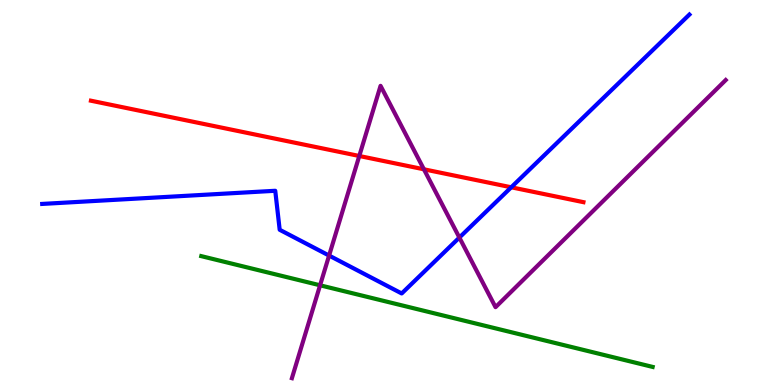[{'lines': ['blue', 'red'], 'intersections': [{'x': 6.6, 'y': 5.14}]}, {'lines': ['green', 'red'], 'intersections': []}, {'lines': ['purple', 'red'], 'intersections': [{'x': 4.64, 'y': 5.95}, {'x': 5.47, 'y': 5.6}]}, {'lines': ['blue', 'green'], 'intersections': []}, {'lines': ['blue', 'purple'], 'intersections': [{'x': 4.25, 'y': 3.36}, {'x': 5.93, 'y': 3.83}]}, {'lines': ['green', 'purple'], 'intersections': [{'x': 4.13, 'y': 2.59}]}]